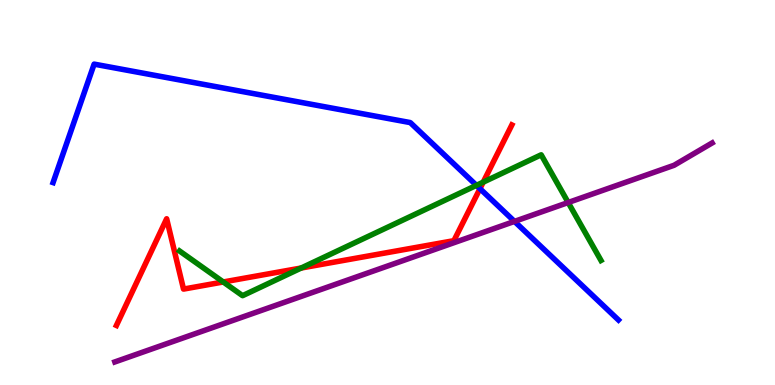[{'lines': ['blue', 'red'], 'intersections': [{'x': 6.19, 'y': 5.1}]}, {'lines': ['green', 'red'], 'intersections': [{'x': 2.88, 'y': 2.68}, {'x': 3.89, 'y': 3.04}, {'x': 6.23, 'y': 5.27}]}, {'lines': ['purple', 'red'], 'intersections': []}, {'lines': ['blue', 'green'], 'intersections': [{'x': 6.15, 'y': 5.19}]}, {'lines': ['blue', 'purple'], 'intersections': [{'x': 6.64, 'y': 4.25}]}, {'lines': ['green', 'purple'], 'intersections': [{'x': 7.33, 'y': 4.74}]}]